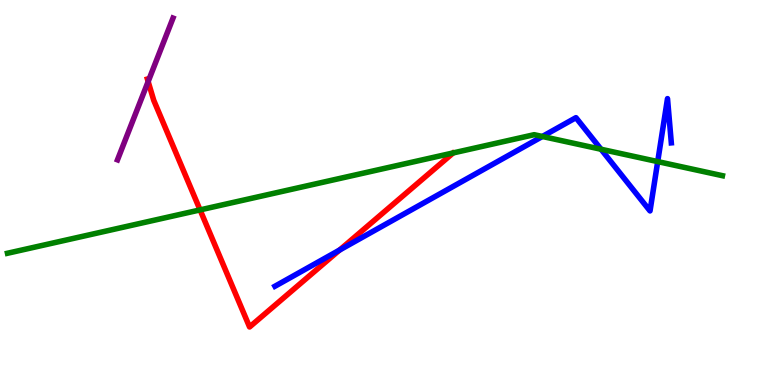[{'lines': ['blue', 'red'], 'intersections': [{'x': 4.38, 'y': 3.5}]}, {'lines': ['green', 'red'], 'intersections': [{'x': 2.58, 'y': 4.55}]}, {'lines': ['purple', 'red'], 'intersections': [{'x': 1.91, 'y': 7.88}]}, {'lines': ['blue', 'green'], 'intersections': [{'x': 7.0, 'y': 6.46}, {'x': 7.76, 'y': 6.12}, {'x': 8.49, 'y': 5.8}]}, {'lines': ['blue', 'purple'], 'intersections': []}, {'lines': ['green', 'purple'], 'intersections': []}]